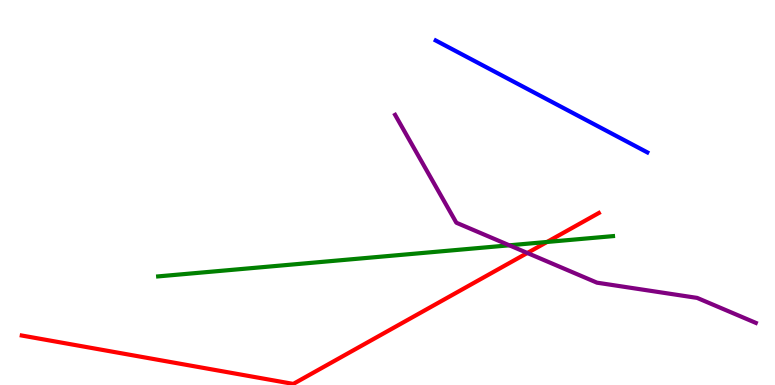[{'lines': ['blue', 'red'], 'intersections': []}, {'lines': ['green', 'red'], 'intersections': [{'x': 7.06, 'y': 3.72}]}, {'lines': ['purple', 'red'], 'intersections': [{'x': 6.8, 'y': 3.43}]}, {'lines': ['blue', 'green'], 'intersections': []}, {'lines': ['blue', 'purple'], 'intersections': []}, {'lines': ['green', 'purple'], 'intersections': [{'x': 6.57, 'y': 3.63}]}]